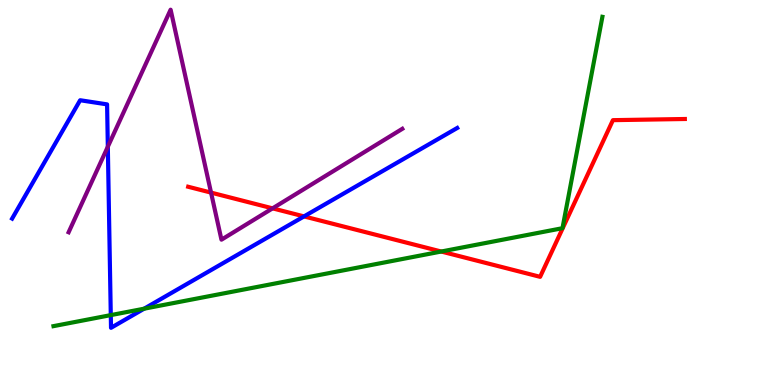[{'lines': ['blue', 'red'], 'intersections': [{'x': 3.92, 'y': 4.38}]}, {'lines': ['green', 'red'], 'intersections': [{'x': 5.69, 'y': 3.47}]}, {'lines': ['purple', 'red'], 'intersections': [{'x': 2.72, 'y': 5.0}, {'x': 3.52, 'y': 4.59}]}, {'lines': ['blue', 'green'], 'intersections': [{'x': 1.43, 'y': 1.82}, {'x': 1.86, 'y': 1.98}]}, {'lines': ['blue', 'purple'], 'intersections': [{'x': 1.39, 'y': 6.19}]}, {'lines': ['green', 'purple'], 'intersections': []}]